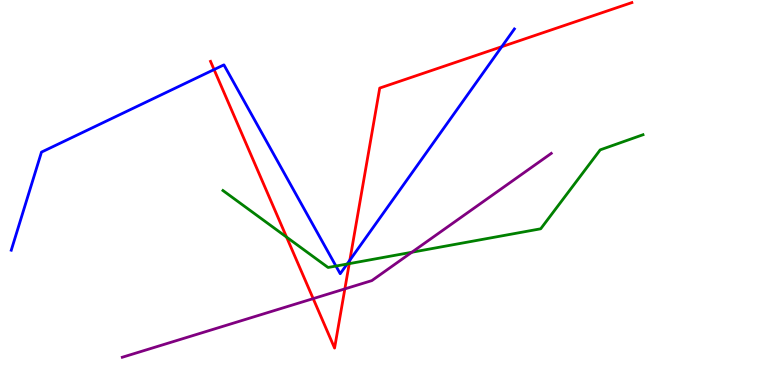[{'lines': ['blue', 'red'], 'intersections': [{'x': 2.76, 'y': 8.19}, {'x': 4.51, 'y': 3.24}, {'x': 6.47, 'y': 8.79}]}, {'lines': ['green', 'red'], 'intersections': [{'x': 3.7, 'y': 3.84}, {'x': 4.51, 'y': 3.15}]}, {'lines': ['purple', 'red'], 'intersections': [{'x': 4.04, 'y': 2.24}, {'x': 4.45, 'y': 2.5}]}, {'lines': ['blue', 'green'], 'intersections': [{'x': 4.33, 'y': 3.09}, {'x': 4.48, 'y': 3.14}]}, {'lines': ['blue', 'purple'], 'intersections': []}, {'lines': ['green', 'purple'], 'intersections': [{'x': 5.31, 'y': 3.45}]}]